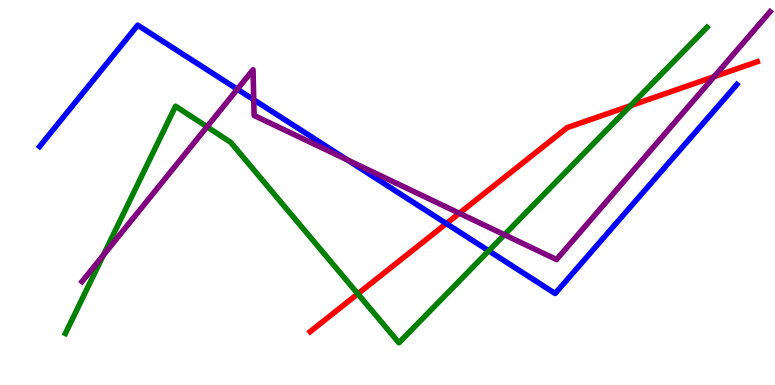[{'lines': ['blue', 'red'], 'intersections': [{'x': 5.76, 'y': 4.19}]}, {'lines': ['green', 'red'], 'intersections': [{'x': 4.62, 'y': 2.37}, {'x': 8.14, 'y': 7.26}]}, {'lines': ['purple', 'red'], 'intersections': [{'x': 5.93, 'y': 4.46}, {'x': 9.21, 'y': 8.01}]}, {'lines': ['blue', 'green'], 'intersections': [{'x': 6.31, 'y': 3.49}]}, {'lines': ['blue', 'purple'], 'intersections': [{'x': 3.06, 'y': 7.68}, {'x': 3.27, 'y': 7.41}, {'x': 4.48, 'y': 5.85}]}, {'lines': ['green', 'purple'], 'intersections': [{'x': 1.33, 'y': 3.37}, {'x': 2.67, 'y': 6.71}, {'x': 6.51, 'y': 3.9}]}]